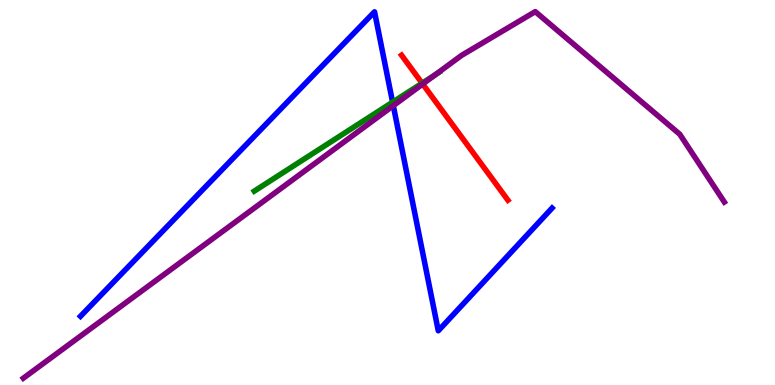[{'lines': ['blue', 'red'], 'intersections': []}, {'lines': ['green', 'red'], 'intersections': [{'x': 5.45, 'y': 7.84}]}, {'lines': ['purple', 'red'], 'intersections': [{'x': 5.45, 'y': 7.82}]}, {'lines': ['blue', 'green'], 'intersections': [{'x': 5.07, 'y': 7.35}]}, {'lines': ['blue', 'purple'], 'intersections': [{'x': 5.07, 'y': 7.26}]}, {'lines': ['green', 'purple'], 'intersections': [{'x': 5.62, 'y': 8.06}]}]